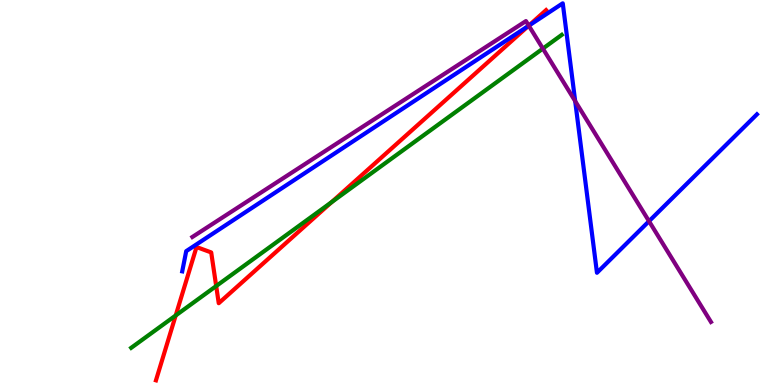[{'lines': ['blue', 'red'], 'intersections': [{'x': 6.82, 'y': 9.33}]}, {'lines': ['green', 'red'], 'intersections': [{'x': 2.27, 'y': 1.81}, {'x': 2.79, 'y': 2.57}, {'x': 4.28, 'y': 4.75}]}, {'lines': ['purple', 'red'], 'intersections': [{'x': 6.82, 'y': 9.33}]}, {'lines': ['blue', 'green'], 'intersections': []}, {'lines': ['blue', 'purple'], 'intersections': [{'x': 6.82, 'y': 9.33}, {'x': 7.42, 'y': 7.37}, {'x': 8.37, 'y': 4.25}]}, {'lines': ['green', 'purple'], 'intersections': [{'x': 7.0, 'y': 8.74}]}]